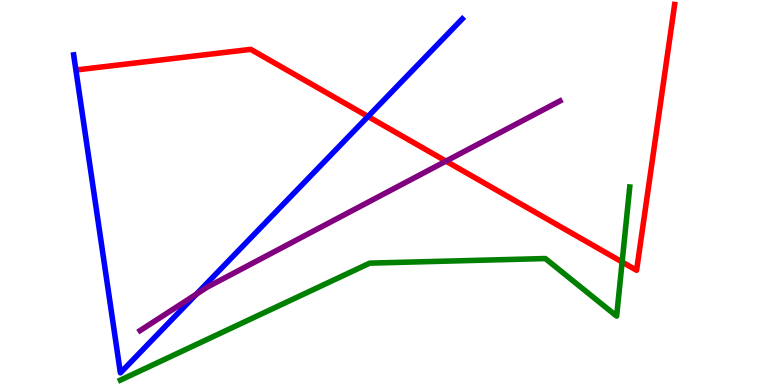[{'lines': ['blue', 'red'], 'intersections': [{'x': 4.75, 'y': 6.97}]}, {'lines': ['green', 'red'], 'intersections': [{'x': 8.03, 'y': 3.19}]}, {'lines': ['purple', 'red'], 'intersections': [{'x': 5.75, 'y': 5.81}]}, {'lines': ['blue', 'green'], 'intersections': []}, {'lines': ['blue', 'purple'], 'intersections': [{'x': 2.53, 'y': 2.36}]}, {'lines': ['green', 'purple'], 'intersections': []}]